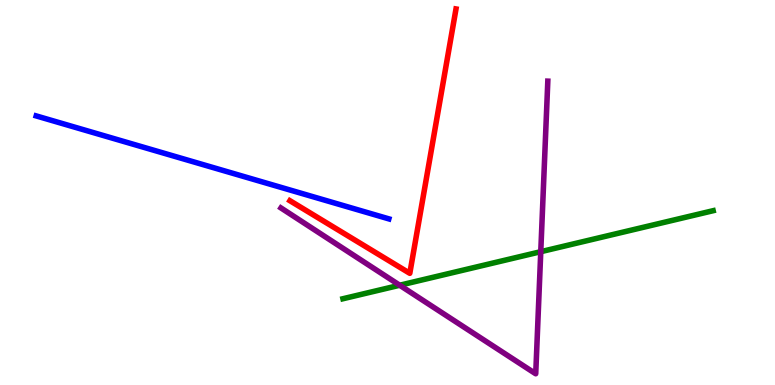[{'lines': ['blue', 'red'], 'intersections': []}, {'lines': ['green', 'red'], 'intersections': []}, {'lines': ['purple', 'red'], 'intersections': []}, {'lines': ['blue', 'green'], 'intersections': []}, {'lines': ['blue', 'purple'], 'intersections': []}, {'lines': ['green', 'purple'], 'intersections': [{'x': 5.16, 'y': 2.59}, {'x': 6.98, 'y': 3.46}]}]